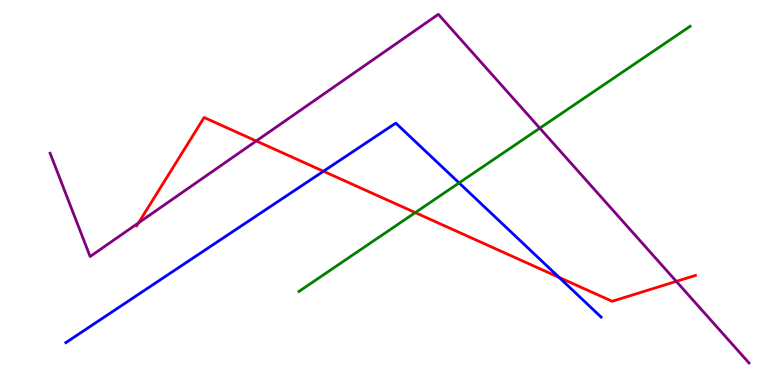[{'lines': ['blue', 'red'], 'intersections': [{'x': 4.17, 'y': 5.55}, {'x': 7.21, 'y': 2.79}]}, {'lines': ['green', 'red'], 'intersections': [{'x': 5.36, 'y': 4.48}]}, {'lines': ['purple', 'red'], 'intersections': [{'x': 1.79, 'y': 4.21}, {'x': 3.31, 'y': 6.34}, {'x': 8.73, 'y': 2.69}]}, {'lines': ['blue', 'green'], 'intersections': [{'x': 5.92, 'y': 5.25}]}, {'lines': ['blue', 'purple'], 'intersections': []}, {'lines': ['green', 'purple'], 'intersections': [{'x': 6.97, 'y': 6.67}]}]